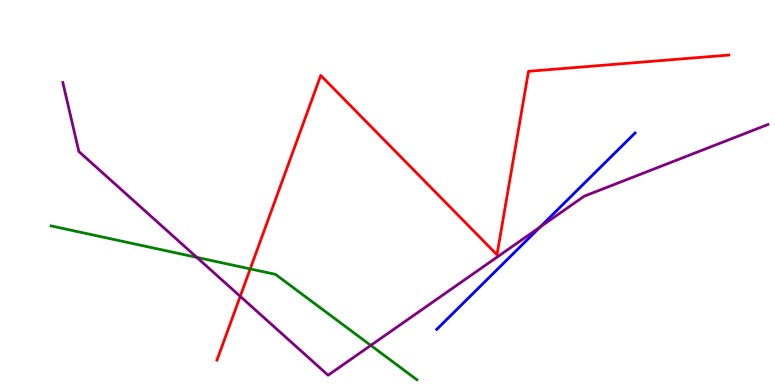[{'lines': ['blue', 'red'], 'intersections': []}, {'lines': ['green', 'red'], 'intersections': [{'x': 3.23, 'y': 3.02}]}, {'lines': ['purple', 'red'], 'intersections': [{'x': 3.1, 'y': 2.3}]}, {'lines': ['blue', 'green'], 'intersections': []}, {'lines': ['blue', 'purple'], 'intersections': [{'x': 6.97, 'y': 4.1}]}, {'lines': ['green', 'purple'], 'intersections': [{'x': 2.54, 'y': 3.31}, {'x': 4.78, 'y': 1.03}]}]